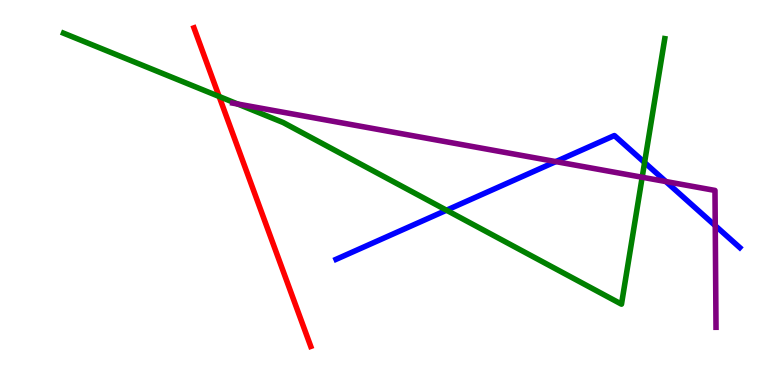[{'lines': ['blue', 'red'], 'intersections': []}, {'lines': ['green', 'red'], 'intersections': [{'x': 2.83, 'y': 7.49}]}, {'lines': ['purple', 'red'], 'intersections': []}, {'lines': ['blue', 'green'], 'intersections': [{'x': 5.76, 'y': 4.54}, {'x': 8.32, 'y': 5.78}]}, {'lines': ['blue', 'purple'], 'intersections': [{'x': 7.17, 'y': 5.8}, {'x': 8.59, 'y': 5.28}, {'x': 9.23, 'y': 4.14}]}, {'lines': ['green', 'purple'], 'intersections': [{'x': 3.07, 'y': 7.3}, {'x': 8.29, 'y': 5.4}]}]